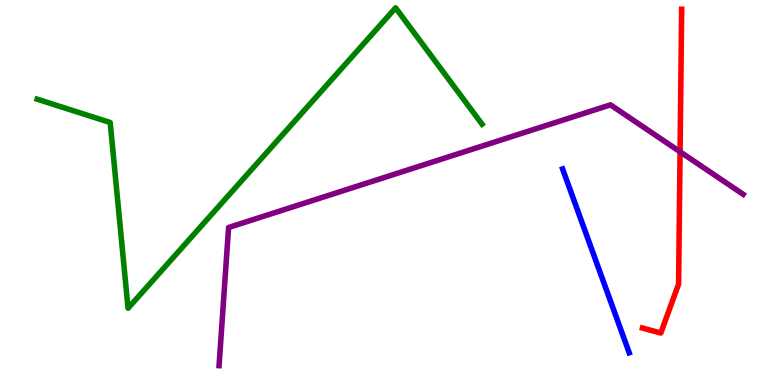[{'lines': ['blue', 'red'], 'intersections': []}, {'lines': ['green', 'red'], 'intersections': []}, {'lines': ['purple', 'red'], 'intersections': [{'x': 8.78, 'y': 6.06}]}, {'lines': ['blue', 'green'], 'intersections': []}, {'lines': ['blue', 'purple'], 'intersections': []}, {'lines': ['green', 'purple'], 'intersections': []}]